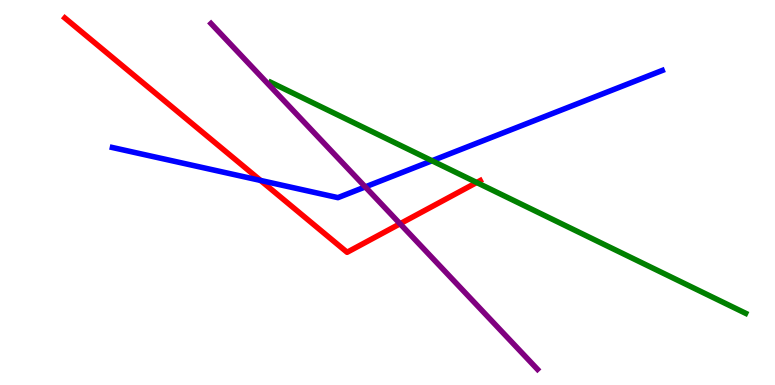[{'lines': ['blue', 'red'], 'intersections': [{'x': 3.36, 'y': 5.31}]}, {'lines': ['green', 'red'], 'intersections': [{'x': 6.15, 'y': 5.26}]}, {'lines': ['purple', 'red'], 'intersections': [{'x': 5.16, 'y': 4.19}]}, {'lines': ['blue', 'green'], 'intersections': [{'x': 5.57, 'y': 5.82}]}, {'lines': ['blue', 'purple'], 'intersections': [{'x': 4.71, 'y': 5.15}]}, {'lines': ['green', 'purple'], 'intersections': []}]